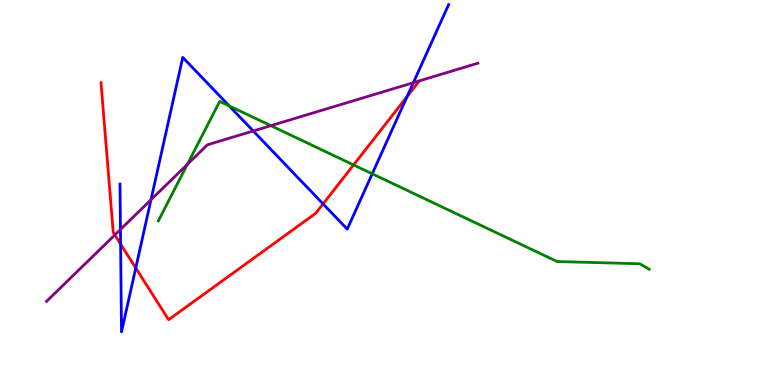[{'lines': ['blue', 'red'], 'intersections': [{'x': 1.56, 'y': 3.66}, {'x': 1.75, 'y': 3.04}, {'x': 4.17, 'y': 4.7}, {'x': 5.25, 'y': 7.49}]}, {'lines': ['green', 'red'], 'intersections': [{'x': 4.56, 'y': 5.72}]}, {'lines': ['purple', 'red'], 'intersections': [{'x': 1.48, 'y': 3.9}]}, {'lines': ['blue', 'green'], 'intersections': [{'x': 2.96, 'y': 7.25}, {'x': 4.8, 'y': 5.49}]}, {'lines': ['blue', 'purple'], 'intersections': [{'x': 1.55, 'y': 4.04}, {'x': 1.95, 'y': 4.81}, {'x': 3.27, 'y': 6.6}, {'x': 5.33, 'y': 7.85}]}, {'lines': ['green', 'purple'], 'intersections': [{'x': 2.42, 'y': 5.73}, {'x': 3.49, 'y': 6.74}]}]